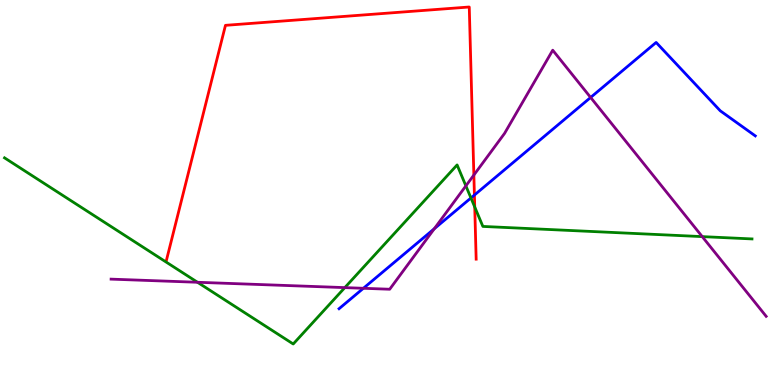[{'lines': ['blue', 'red'], 'intersections': [{'x': 6.12, 'y': 4.93}]}, {'lines': ['green', 'red'], 'intersections': [{'x': 6.13, 'y': 4.62}]}, {'lines': ['purple', 'red'], 'intersections': [{'x': 6.11, 'y': 5.45}]}, {'lines': ['blue', 'green'], 'intersections': [{'x': 6.08, 'y': 4.86}]}, {'lines': ['blue', 'purple'], 'intersections': [{'x': 4.69, 'y': 2.51}, {'x': 5.6, 'y': 4.06}, {'x': 7.62, 'y': 7.47}]}, {'lines': ['green', 'purple'], 'intersections': [{'x': 2.55, 'y': 2.67}, {'x': 4.45, 'y': 2.53}, {'x': 6.01, 'y': 5.17}, {'x': 9.06, 'y': 3.85}]}]